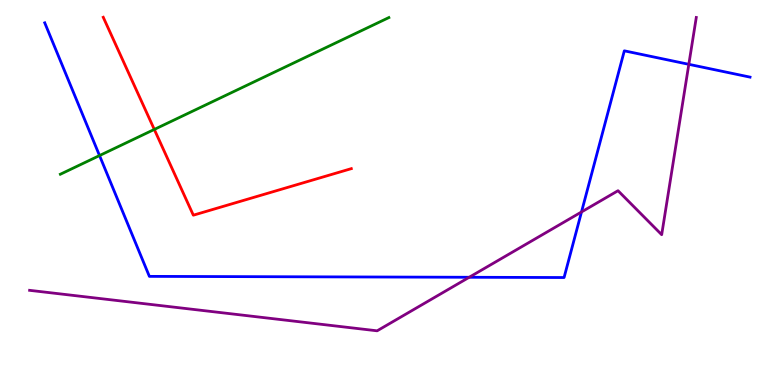[{'lines': ['blue', 'red'], 'intersections': []}, {'lines': ['green', 'red'], 'intersections': [{'x': 1.99, 'y': 6.64}]}, {'lines': ['purple', 'red'], 'intersections': []}, {'lines': ['blue', 'green'], 'intersections': [{'x': 1.28, 'y': 5.96}]}, {'lines': ['blue', 'purple'], 'intersections': [{'x': 6.05, 'y': 2.8}, {'x': 7.5, 'y': 4.49}, {'x': 8.89, 'y': 8.33}]}, {'lines': ['green', 'purple'], 'intersections': []}]